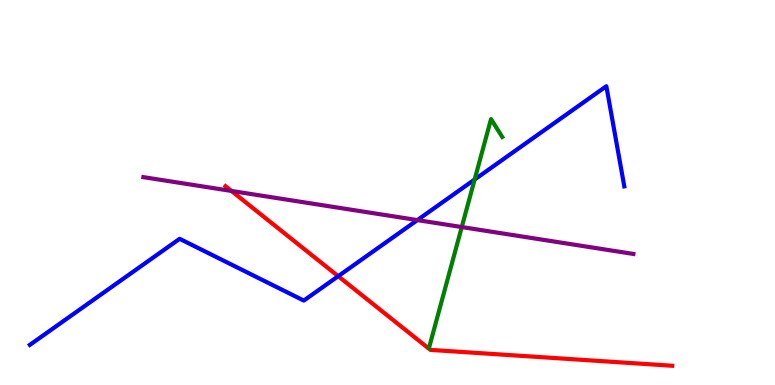[{'lines': ['blue', 'red'], 'intersections': [{'x': 4.36, 'y': 2.83}]}, {'lines': ['green', 'red'], 'intersections': []}, {'lines': ['purple', 'red'], 'intersections': [{'x': 2.99, 'y': 5.04}]}, {'lines': ['blue', 'green'], 'intersections': [{'x': 6.12, 'y': 5.34}]}, {'lines': ['blue', 'purple'], 'intersections': [{'x': 5.39, 'y': 4.28}]}, {'lines': ['green', 'purple'], 'intersections': [{'x': 5.96, 'y': 4.1}]}]